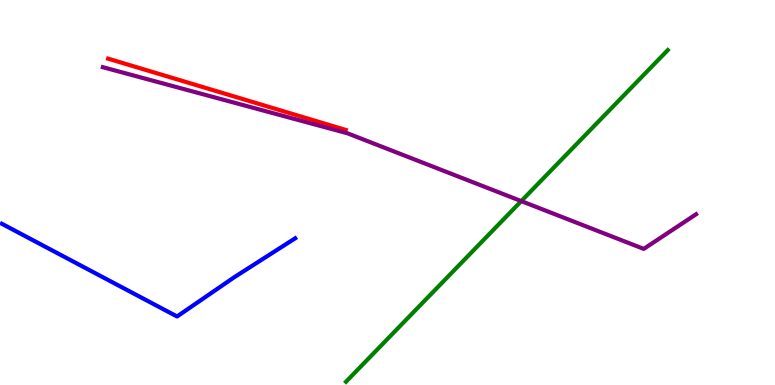[{'lines': ['blue', 'red'], 'intersections': []}, {'lines': ['green', 'red'], 'intersections': []}, {'lines': ['purple', 'red'], 'intersections': []}, {'lines': ['blue', 'green'], 'intersections': []}, {'lines': ['blue', 'purple'], 'intersections': []}, {'lines': ['green', 'purple'], 'intersections': [{'x': 6.73, 'y': 4.78}]}]